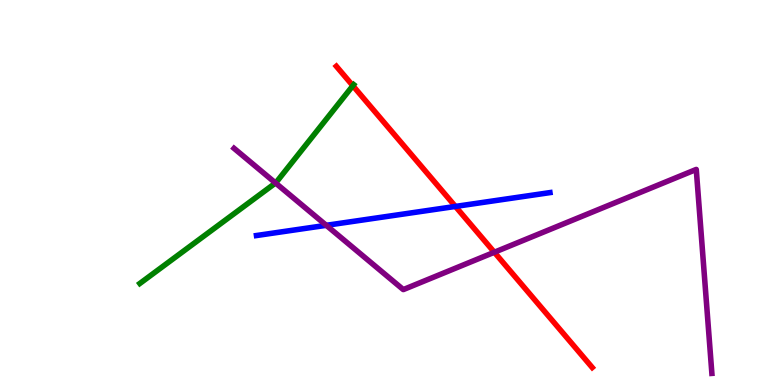[{'lines': ['blue', 'red'], 'intersections': [{'x': 5.88, 'y': 4.64}]}, {'lines': ['green', 'red'], 'intersections': [{'x': 4.55, 'y': 7.77}]}, {'lines': ['purple', 'red'], 'intersections': [{'x': 6.38, 'y': 3.45}]}, {'lines': ['blue', 'green'], 'intersections': []}, {'lines': ['blue', 'purple'], 'intersections': [{'x': 4.21, 'y': 4.15}]}, {'lines': ['green', 'purple'], 'intersections': [{'x': 3.56, 'y': 5.25}]}]